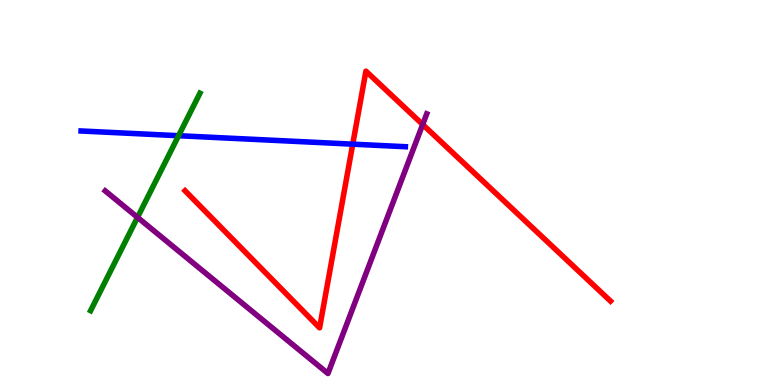[{'lines': ['blue', 'red'], 'intersections': [{'x': 4.55, 'y': 6.26}]}, {'lines': ['green', 'red'], 'intersections': []}, {'lines': ['purple', 'red'], 'intersections': [{'x': 5.45, 'y': 6.77}]}, {'lines': ['blue', 'green'], 'intersections': [{'x': 2.3, 'y': 6.48}]}, {'lines': ['blue', 'purple'], 'intersections': []}, {'lines': ['green', 'purple'], 'intersections': [{'x': 1.77, 'y': 4.35}]}]